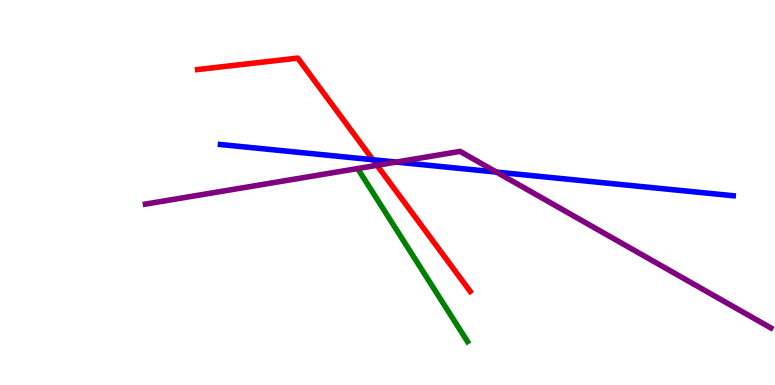[{'lines': ['blue', 'red'], 'intersections': [{'x': 4.81, 'y': 5.85}]}, {'lines': ['green', 'red'], 'intersections': []}, {'lines': ['purple', 'red'], 'intersections': [{'x': 4.86, 'y': 5.71}]}, {'lines': ['blue', 'green'], 'intersections': []}, {'lines': ['blue', 'purple'], 'intersections': [{'x': 5.11, 'y': 5.79}, {'x': 6.41, 'y': 5.53}]}, {'lines': ['green', 'purple'], 'intersections': []}]